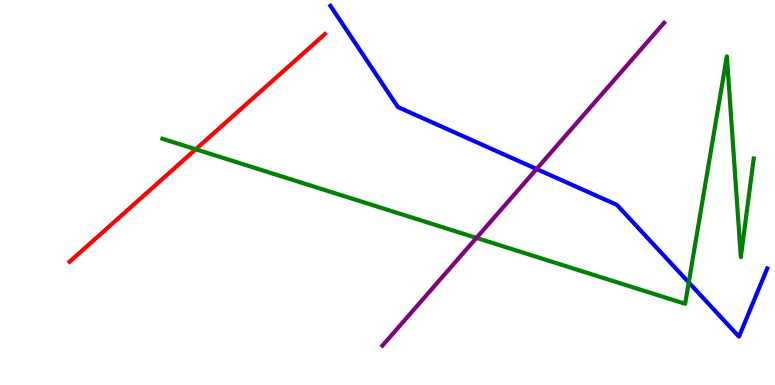[{'lines': ['blue', 'red'], 'intersections': []}, {'lines': ['green', 'red'], 'intersections': [{'x': 2.53, 'y': 6.12}]}, {'lines': ['purple', 'red'], 'intersections': []}, {'lines': ['blue', 'green'], 'intersections': [{'x': 8.89, 'y': 2.66}]}, {'lines': ['blue', 'purple'], 'intersections': [{'x': 6.92, 'y': 5.61}]}, {'lines': ['green', 'purple'], 'intersections': [{'x': 6.15, 'y': 3.82}]}]